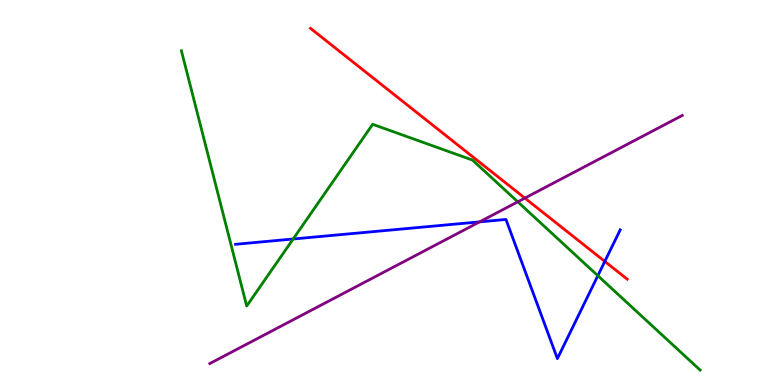[{'lines': ['blue', 'red'], 'intersections': [{'x': 7.8, 'y': 3.21}]}, {'lines': ['green', 'red'], 'intersections': []}, {'lines': ['purple', 'red'], 'intersections': [{'x': 6.77, 'y': 4.85}]}, {'lines': ['blue', 'green'], 'intersections': [{'x': 3.78, 'y': 3.79}, {'x': 7.71, 'y': 2.84}]}, {'lines': ['blue', 'purple'], 'intersections': [{'x': 6.19, 'y': 4.24}]}, {'lines': ['green', 'purple'], 'intersections': [{'x': 6.68, 'y': 4.76}]}]